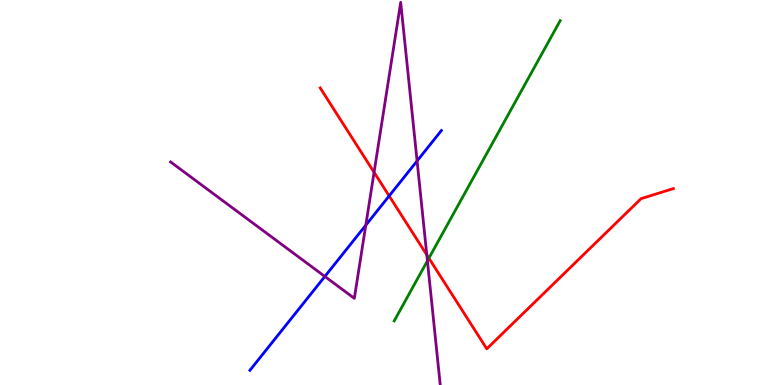[{'lines': ['blue', 'red'], 'intersections': [{'x': 5.02, 'y': 4.91}]}, {'lines': ['green', 'red'], 'intersections': [{'x': 5.53, 'y': 3.29}]}, {'lines': ['purple', 'red'], 'intersections': [{'x': 4.83, 'y': 5.52}, {'x': 5.51, 'y': 3.38}]}, {'lines': ['blue', 'green'], 'intersections': []}, {'lines': ['blue', 'purple'], 'intersections': [{'x': 4.19, 'y': 2.82}, {'x': 4.72, 'y': 4.15}, {'x': 5.38, 'y': 5.82}]}, {'lines': ['green', 'purple'], 'intersections': [{'x': 5.52, 'y': 3.22}]}]